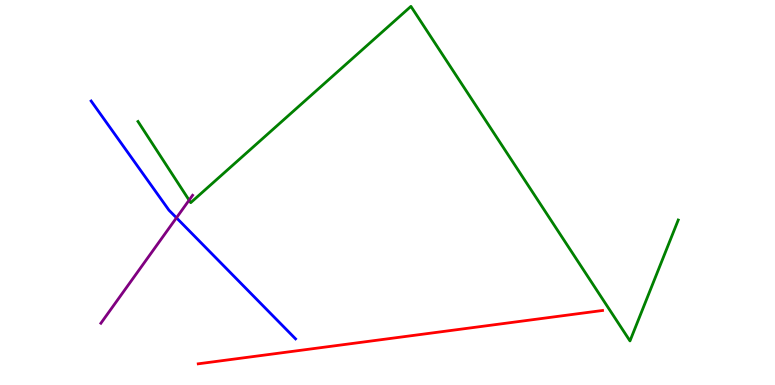[{'lines': ['blue', 'red'], 'intersections': []}, {'lines': ['green', 'red'], 'intersections': []}, {'lines': ['purple', 'red'], 'intersections': []}, {'lines': ['blue', 'green'], 'intersections': []}, {'lines': ['blue', 'purple'], 'intersections': [{'x': 2.28, 'y': 4.34}]}, {'lines': ['green', 'purple'], 'intersections': [{'x': 2.44, 'y': 4.8}]}]